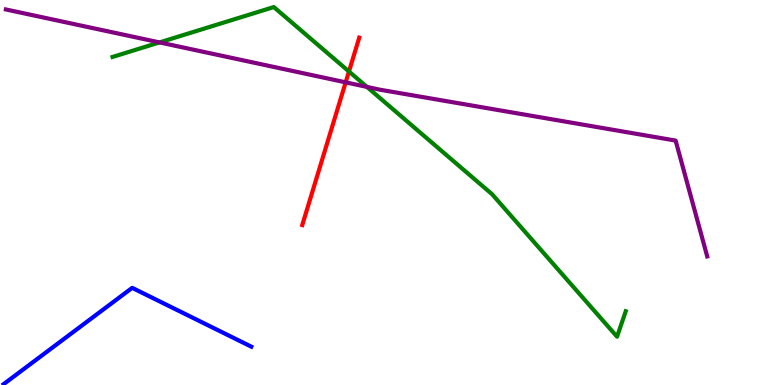[{'lines': ['blue', 'red'], 'intersections': []}, {'lines': ['green', 'red'], 'intersections': [{'x': 4.5, 'y': 8.14}]}, {'lines': ['purple', 'red'], 'intersections': [{'x': 4.46, 'y': 7.86}]}, {'lines': ['blue', 'green'], 'intersections': []}, {'lines': ['blue', 'purple'], 'intersections': []}, {'lines': ['green', 'purple'], 'intersections': [{'x': 2.06, 'y': 8.9}, {'x': 4.73, 'y': 7.74}]}]